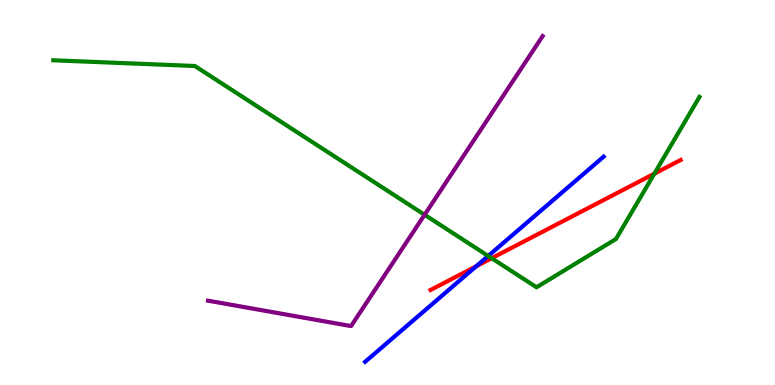[{'lines': ['blue', 'red'], 'intersections': [{'x': 6.15, 'y': 3.08}]}, {'lines': ['green', 'red'], 'intersections': [{'x': 6.34, 'y': 3.29}, {'x': 8.44, 'y': 5.49}]}, {'lines': ['purple', 'red'], 'intersections': []}, {'lines': ['blue', 'green'], 'intersections': [{'x': 6.3, 'y': 3.35}]}, {'lines': ['blue', 'purple'], 'intersections': []}, {'lines': ['green', 'purple'], 'intersections': [{'x': 5.48, 'y': 4.42}]}]